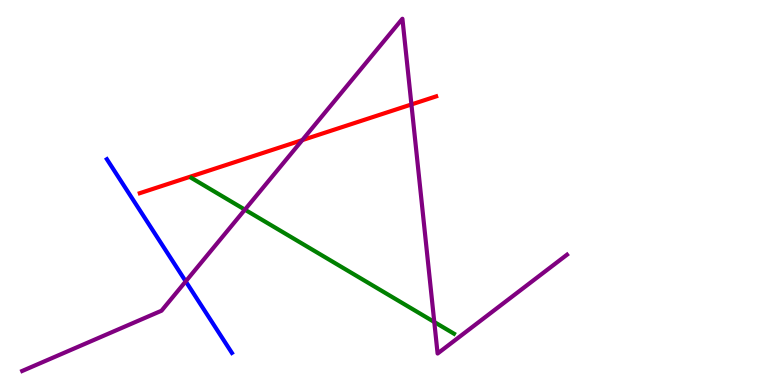[{'lines': ['blue', 'red'], 'intersections': []}, {'lines': ['green', 'red'], 'intersections': []}, {'lines': ['purple', 'red'], 'intersections': [{'x': 3.9, 'y': 6.36}, {'x': 5.31, 'y': 7.29}]}, {'lines': ['blue', 'green'], 'intersections': []}, {'lines': ['blue', 'purple'], 'intersections': [{'x': 2.4, 'y': 2.69}]}, {'lines': ['green', 'purple'], 'intersections': [{'x': 3.16, 'y': 4.55}, {'x': 5.6, 'y': 1.64}]}]